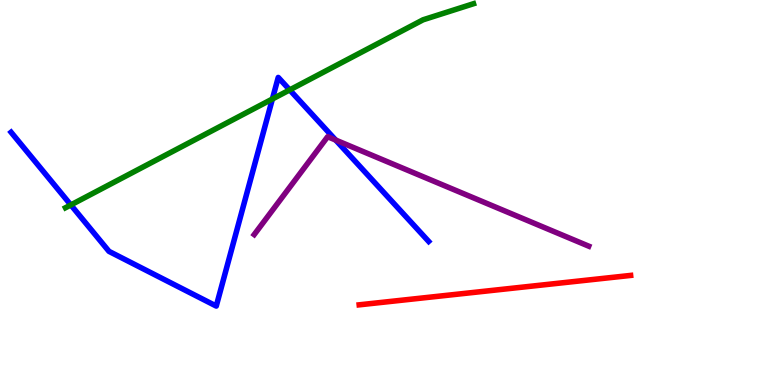[{'lines': ['blue', 'red'], 'intersections': []}, {'lines': ['green', 'red'], 'intersections': []}, {'lines': ['purple', 'red'], 'intersections': []}, {'lines': ['blue', 'green'], 'intersections': [{'x': 0.914, 'y': 4.68}, {'x': 3.51, 'y': 7.43}, {'x': 3.74, 'y': 7.66}]}, {'lines': ['blue', 'purple'], 'intersections': [{'x': 4.33, 'y': 6.36}]}, {'lines': ['green', 'purple'], 'intersections': []}]